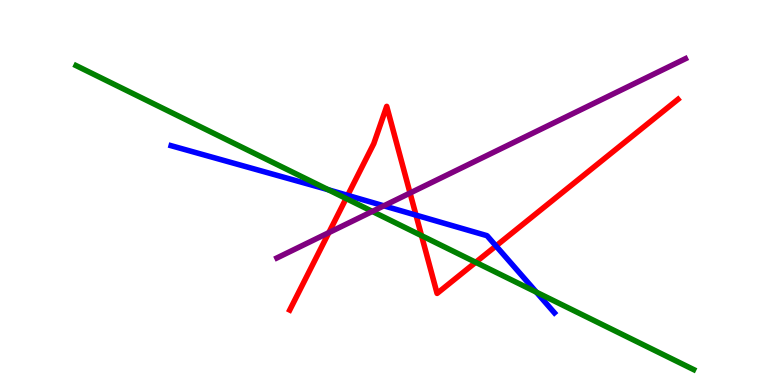[{'lines': ['blue', 'red'], 'intersections': [{'x': 4.49, 'y': 4.93}, {'x': 5.37, 'y': 4.41}, {'x': 6.4, 'y': 3.61}]}, {'lines': ['green', 'red'], 'intersections': [{'x': 4.47, 'y': 4.84}, {'x': 5.44, 'y': 3.88}, {'x': 6.14, 'y': 3.19}]}, {'lines': ['purple', 'red'], 'intersections': [{'x': 4.24, 'y': 3.96}, {'x': 5.29, 'y': 4.99}]}, {'lines': ['blue', 'green'], 'intersections': [{'x': 4.24, 'y': 5.07}, {'x': 6.92, 'y': 2.41}]}, {'lines': ['blue', 'purple'], 'intersections': [{'x': 4.95, 'y': 4.65}]}, {'lines': ['green', 'purple'], 'intersections': [{'x': 4.8, 'y': 4.51}]}]